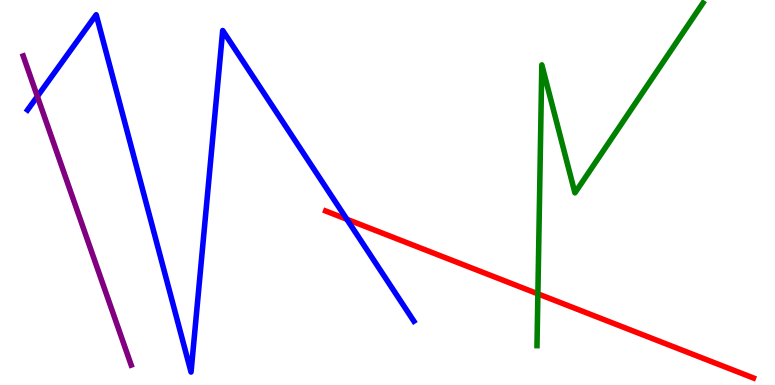[{'lines': ['blue', 'red'], 'intersections': [{'x': 4.48, 'y': 4.31}]}, {'lines': ['green', 'red'], 'intersections': [{'x': 6.94, 'y': 2.37}]}, {'lines': ['purple', 'red'], 'intersections': []}, {'lines': ['blue', 'green'], 'intersections': []}, {'lines': ['blue', 'purple'], 'intersections': [{'x': 0.482, 'y': 7.5}]}, {'lines': ['green', 'purple'], 'intersections': []}]